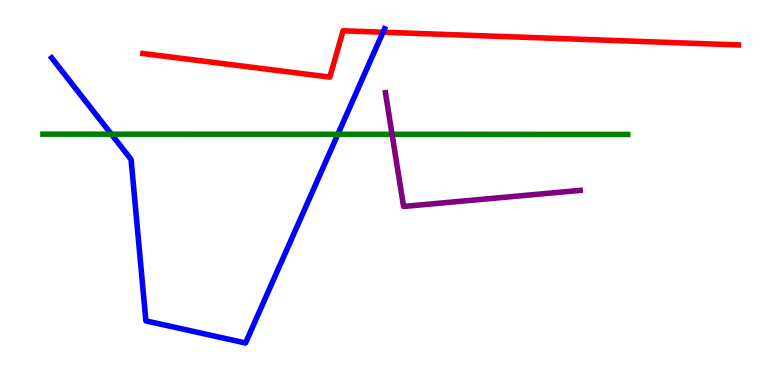[{'lines': ['blue', 'red'], 'intersections': [{'x': 4.94, 'y': 9.16}]}, {'lines': ['green', 'red'], 'intersections': []}, {'lines': ['purple', 'red'], 'intersections': []}, {'lines': ['blue', 'green'], 'intersections': [{'x': 1.44, 'y': 6.51}, {'x': 4.36, 'y': 6.51}]}, {'lines': ['blue', 'purple'], 'intersections': []}, {'lines': ['green', 'purple'], 'intersections': [{'x': 5.06, 'y': 6.51}]}]